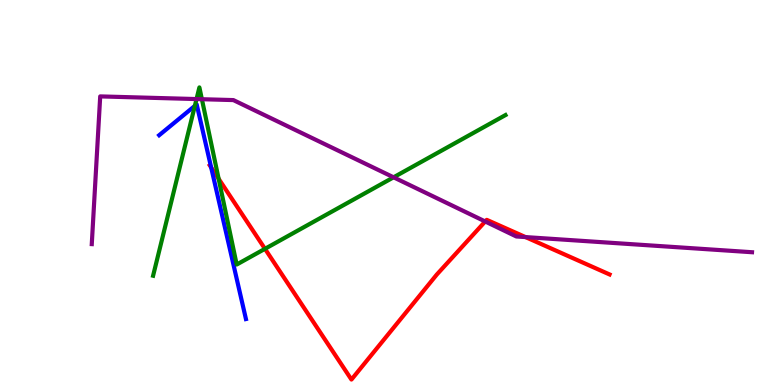[{'lines': ['blue', 'red'], 'intersections': [{'x': 2.72, 'y': 5.65}]}, {'lines': ['green', 'red'], 'intersections': [{'x': 2.82, 'y': 5.36}, {'x': 3.42, 'y': 3.54}]}, {'lines': ['purple', 'red'], 'intersections': [{'x': 6.26, 'y': 4.25}, {'x': 6.78, 'y': 3.84}]}, {'lines': ['blue', 'green'], 'intersections': [{'x': 2.51, 'y': 7.25}]}, {'lines': ['blue', 'purple'], 'intersections': []}, {'lines': ['green', 'purple'], 'intersections': [{'x': 2.54, 'y': 7.43}, {'x': 2.61, 'y': 7.42}, {'x': 5.08, 'y': 5.39}]}]